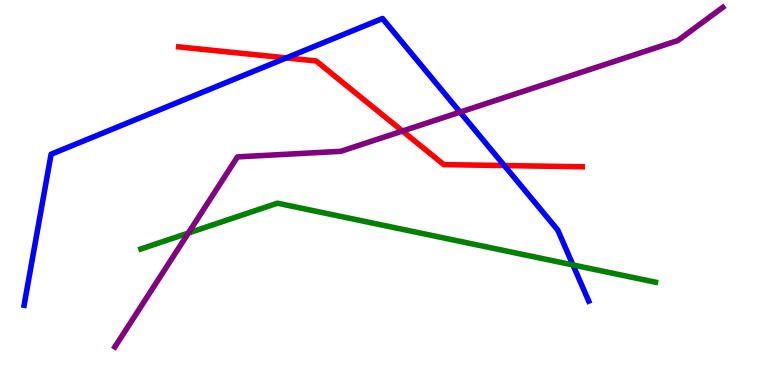[{'lines': ['blue', 'red'], 'intersections': [{'x': 3.69, 'y': 8.5}, {'x': 6.51, 'y': 5.7}]}, {'lines': ['green', 'red'], 'intersections': []}, {'lines': ['purple', 'red'], 'intersections': [{'x': 5.19, 'y': 6.6}]}, {'lines': ['blue', 'green'], 'intersections': [{'x': 7.39, 'y': 3.12}]}, {'lines': ['blue', 'purple'], 'intersections': [{'x': 5.94, 'y': 7.09}]}, {'lines': ['green', 'purple'], 'intersections': [{'x': 2.43, 'y': 3.95}]}]